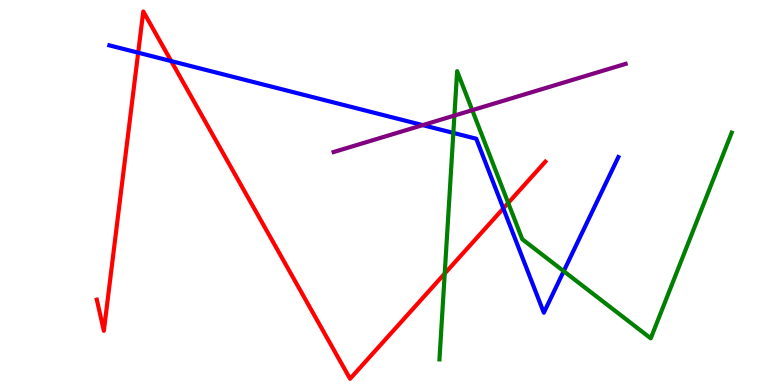[{'lines': ['blue', 'red'], 'intersections': [{'x': 1.78, 'y': 8.63}, {'x': 2.21, 'y': 8.41}, {'x': 6.49, 'y': 4.59}]}, {'lines': ['green', 'red'], 'intersections': [{'x': 5.74, 'y': 2.89}, {'x': 6.56, 'y': 4.73}]}, {'lines': ['purple', 'red'], 'intersections': []}, {'lines': ['blue', 'green'], 'intersections': [{'x': 5.85, 'y': 6.55}, {'x': 7.27, 'y': 2.96}]}, {'lines': ['blue', 'purple'], 'intersections': [{'x': 5.45, 'y': 6.75}]}, {'lines': ['green', 'purple'], 'intersections': [{'x': 5.86, 'y': 7.0}, {'x': 6.09, 'y': 7.14}]}]